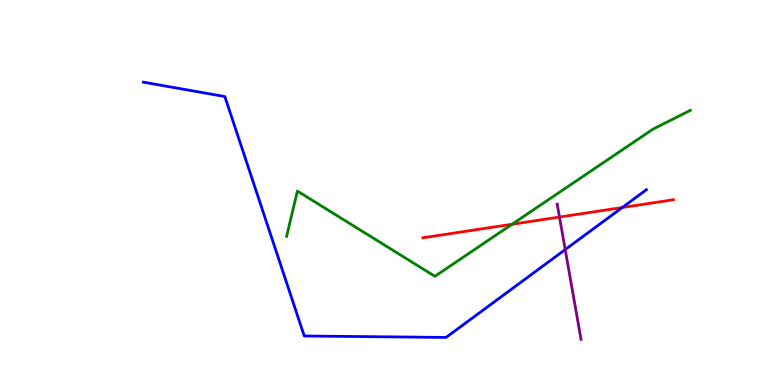[{'lines': ['blue', 'red'], 'intersections': [{'x': 8.03, 'y': 4.61}]}, {'lines': ['green', 'red'], 'intersections': [{'x': 6.61, 'y': 4.18}]}, {'lines': ['purple', 'red'], 'intersections': [{'x': 7.22, 'y': 4.36}]}, {'lines': ['blue', 'green'], 'intersections': []}, {'lines': ['blue', 'purple'], 'intersections': [{'x': 7.29, 'y': 3.52}]}, {'lines': ['green', 'purple'], 'intersections': []}]